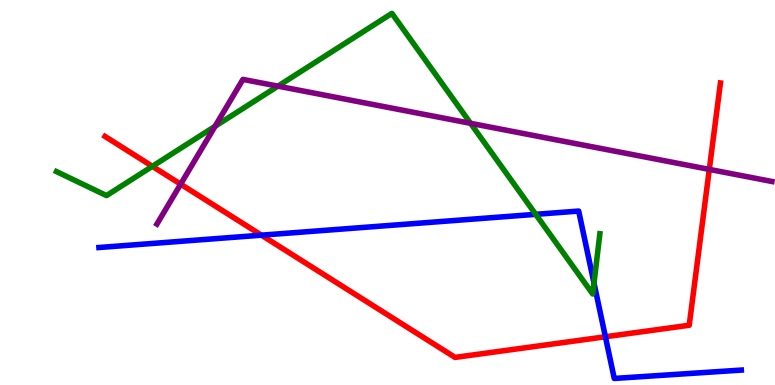[{'lines': ['blue', 'red'], 'intersections': [{'x': 3.37, 'y': 3.89}, {'x': 7.81, 'y': 1.25}]}, {'lines': ['green', 'red'], 'intersections': [{'x': 1.97, 'y': 5.68}]}, {'lines': ['purple', 'red'], 'intersections': [{'x': 2.33, 'y': 5.22}, {'x': 9.15, 'y': 5.6}]}, {'lines': ['blue', 'green'], 'intersections': [{'x': 6.91, 'y': 4.43}, {'x': 7.66, 'y': 2.65}]}, {'lines': ['blue', 'purple'], 'intersections': []}, {'lines': ['green', 'purple'], 'intersections': [{'x': 2.77, 'y': 6.72}, {'x': 3.59, 'y': 7.76}, {'x': 6.07, 'y': 6.8}]}]